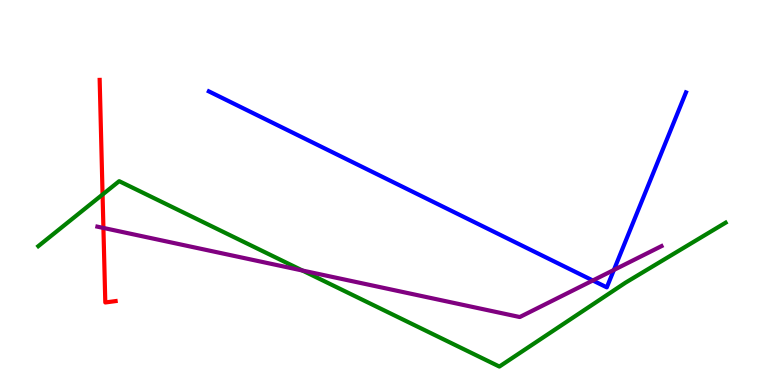[{'lines': ['blue', 'red'], 'intersections': []}, {'lines': ['green', 'red'], 'intersections': [{'x': 1.32, 'y': 4.95}]}, {'lines': ['purple', 'red'], 'intersections': [{'x': 1.33, 'y': 4.08}]}, {'lines': ['blue', 'green'], 'intersections': []}, {'lines': ['blue', 'purple'], 'intersections': [{'x': 7.65, 'y': 2.71}, {'x': 7.92, 'y': 2.99}]}, {'lines': ['green', 'purple'], 'intersections': [{'x': 3.9, 'y': 2.97}]}]